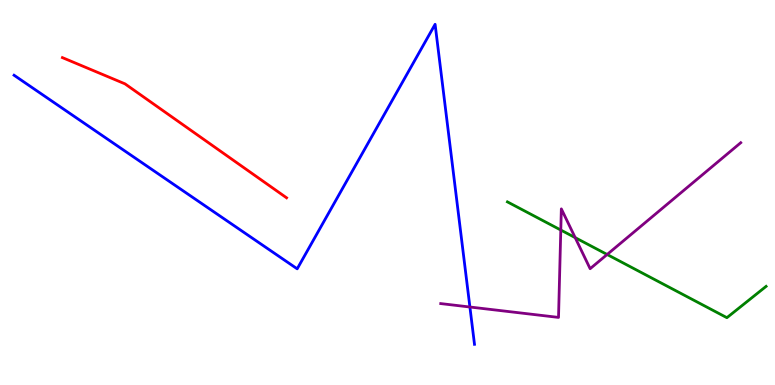[{'lines': ['blue', 'red'], 'intersections': []}, {'lines': ['green', 'red'], 'intersections': []}, {'lines': ['purple', 'red'], 'intersections': []}, {'lines': ['blue', 'green'], 'intersections': []}, {'lines': ['blue', 'purple'], 'intersections': [{'x': 6.06, 'y': 2.03}]}, {'lines': ['green', 'purple'], 'intersections': [{'x': 7.24, 'y': 4.03}, {'x': 7.42, 'y': 3.83}, {'x': 7.83, 'y': 3.39}]}]